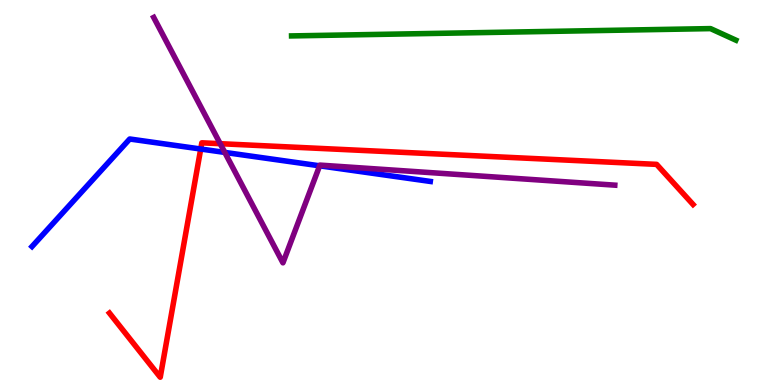[{'lines': ['blue', 'red'], 'intersections': [{'x': 2.59, 'y': 6.13}]}, {'lines': ['green', 'red'], 'intersections': []}, {'lines': ['purple', 'red'], 'intersections': [{'x': 2.84, 'y': 6.27}]}, {'lines': ['blue', 'green'], 'intersections': []}, {'lines': ['blue', 'purple'], 'intersections': [{'x': 2.9, 'y': 6.04}, {'x': 4.12, 'y': 5.69}]}, {'lines': ['green', 'purple'], 'intersections': []}]